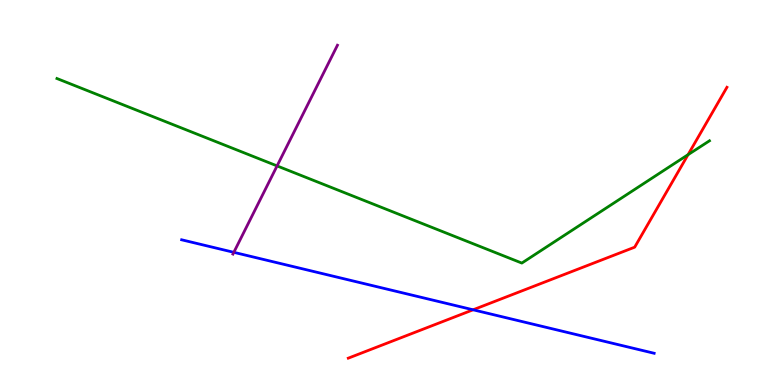[{'lines': ['blue', 'red'], 'intersections': [{'x': 6.1, 'y': 1.95}]}, {'lines': ['green', 'red'], 'intersections': [{'x': 8.88, 'y': 5.98}]}, {'lines': ['purple', 'red'], 'intersections': []}, {'lines': ['blue', 'green'], 'intersections': []}, {'lines': ['blue', 'purple'], 'intersections': [{'x': 3.02, 'y': 3.45}]}, {'lines': ['green', 'purple'], 'intersections': [{'x': 3.58, 'y': 5.69}]}]